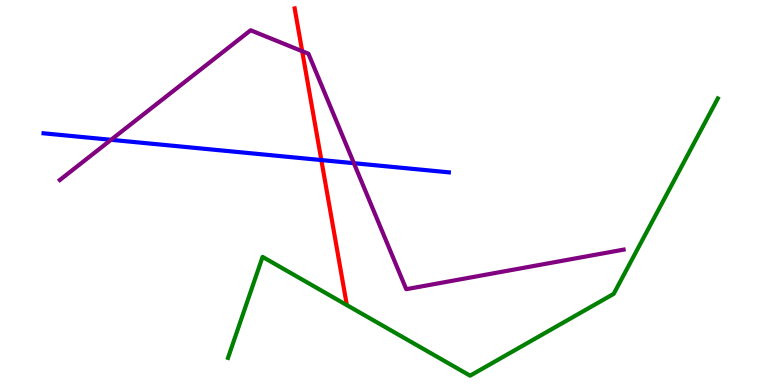[{'lines': ['blue', 'red'], 'intersections': [{'x': 4.15, 'y': 5.84}]}, {'lines': ['green', 'red'], 'intersections': []}, {'lines': ['purple', 'red'], 'intersections': [{'x': 3.9, 'y': 8.67}]}, {'lines': ['blue', 'green'], 'intersections': []}, {'lines': ['blue', 'purple'], 'intersections': [{'x': 1.43, 'y': 6.37}, {'x': 4.57, 'y': 5.76}]}, {'lines': ['green', 'purple'], 'intersections': []}]